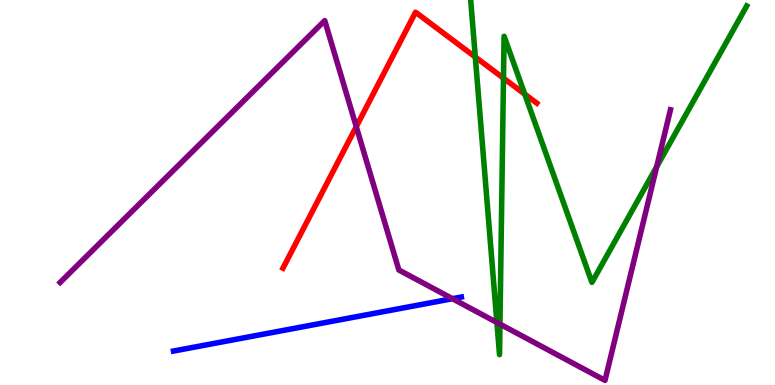[{'lines': ['blue', 'red'], 'intersections': []}, {'lines': ['green', 'red'], 'intersections': [{'x': 6.13, 'y': 8.52}, {'x': 6.5, 'y': 7.97}, {'x': 6.77, 'y': 7.56}]}, {'lines': ['purple', 'red'], 'intersections': [{'x': 4.6, 'y': 6.71}]}, {'lines': ['blue', 'green'], 'intersections': []}, {'lines': ['blue', 'purple'], 'intersections': [{'x': 5.84, 'y': 2.24}]}, {'lines': ['green', 'purple'], 'intersections': [{'x': 6.41, 'y': 1.62}, {'x': 6.45, 'y': 1.58}, {'x': 8.47, 'y': 5.67}]}]